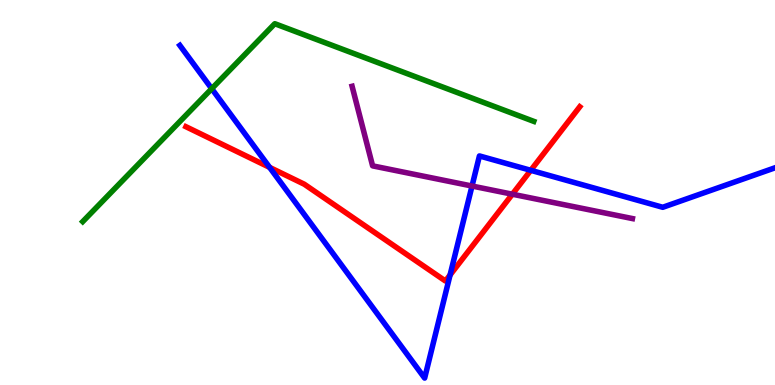[{'lines': ['blue', 'red'], 'intersections': [{'x': 3.48, 'y': 5.65}, {'x': 5.81, 'y': 2.86}, {'x': 6.85, 'y': 5.58}]}, {'lines': ['green', 'red'], 'intersections': []}, {'lines': ['purple', 'red'], 'intersections': [{'x': 6.61, 'y': 4.96}]}, {'lines': ['blue', 'green'], 'intersections': [{'x': 2.73, 'y': 7.7}]}, {'lines': ['blue', 'purple'], 'intersections': [{'x': 6.09, 'y': 5.17}]}, {'lines': ['green', 'purple'], 'intersections': []}]